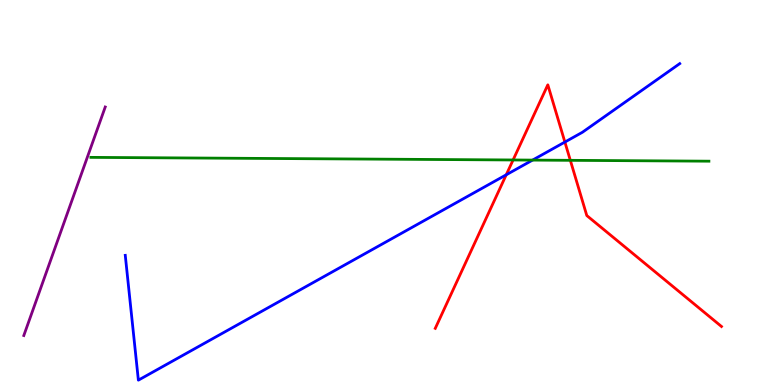[{'lines': ['blue', 'red'], 'intersections': [{'x': 6.53, 'y': 5.46}, {'x': 7.29, 'y': 6.31}]}, {'lines': ['green', 'red'], 'intersections': [{'x': 6.62, 'y': 5.84}, {'x': 7.36, 'y': 5.84}]}, {'lines': ['purple', 'red'], 'intersections': []}, {'lines': ['blue', 'green'], 'intersections': [{'x': 6.87, 'y': 5.84}]}, {'lines': ['blue', 'purple'], 'intersections': []}, {'lines': ['green', 'purple'], 'intersections': []}]